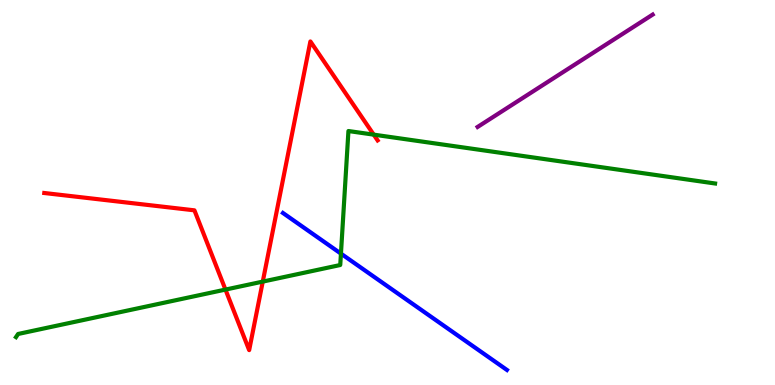[{'lines': ['blue', 'red'], 'intersections': []}, {'lines': ['green', 'red'], 'intersections': [{'x': 2.91, 'y': 2.48}, {'x': 3.39, 'y': 2.69}, {'x': 4.82, 'y': 6.5}]}, {'lines': ['purple', 'red'], 'intersections': []}, {'lines': ['blue', 'green'], 'intersections': [{'x': 4.4, 'y': 3.41}]}, {'lines': ['blue', 'purple'], 'intersections': []}, {'lines': ['green', 'purple'], 'intersections': []}]